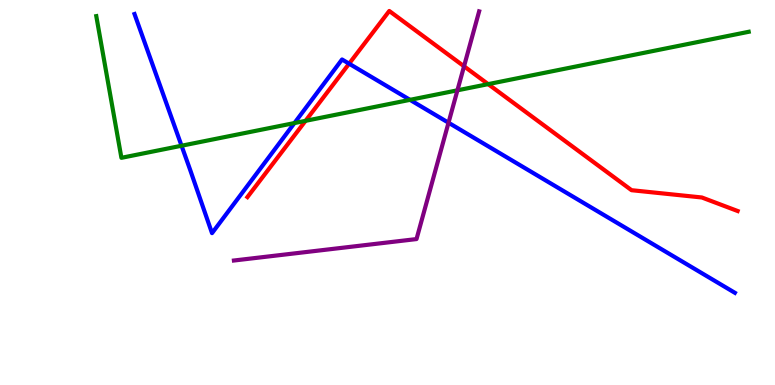[{'lines': ['blue', 'red'], 'intersections': [{'x': 4.5, 'y': 8.35}]}, {'lines': ['green', 'red'], 'intersections': [{'x': 3.94, 'y': 6.86}, {'x': 6.3, 'y': 7.81}]}, {'lines': ['purple', 'red'], 'intersections': [{'x': 5.99, 'y': 8.28}]}, {'lines': ['blue', 'green'], 'intersections': [{'x': 2.34, 'y': 6.21}, {'x': 3.8, 'y': 6.8}, {'x': 5.29, 'y': 7.41}]}, {'lines': ['blue', 'purple'], 'intersections': [{'x': 5.79, 'y': 6.81}]}, {'lines': ['green', 'purple'], 'intersections': [{'x': 5.9, 'y': 7.65}]}]